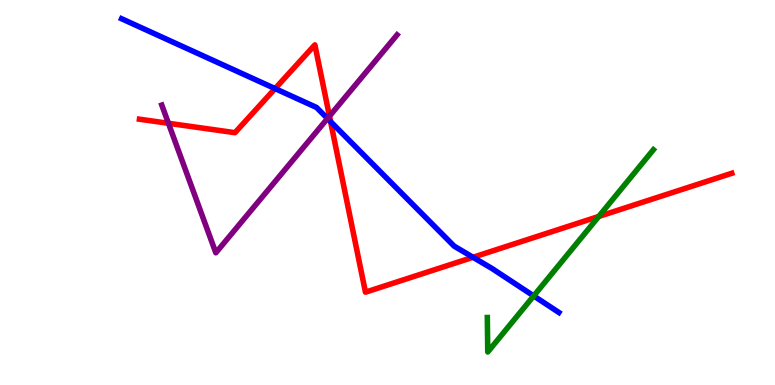[{'lines': ['blue', 'red'], 'intersections': [{'x': 3.55, 'y': 7.7}, {'x': 4.27, 'y': 6.84}, {'x': 6.1, 'y': 3.32}]}, {'lines': ['green', 'red'], 'intersections': [{'x': 7.73, 'y': 4.38}]}, {'lines': ['purple', 'red'], 'intersections': [{'x': 2.17, 'y': 6.8}, {'x': 4.25, 'y': 6.98}]}, {'lines': ['blue', 'green'], 'intersections': [{'x': 6.89, 'y': 2.31}]}, {'lines': ['blue', 'purple'], 'intersections': [{'x': 4.23, 'y': 6.92}]}, {'lines': ['green', 'purple'], 'intersections': []}]